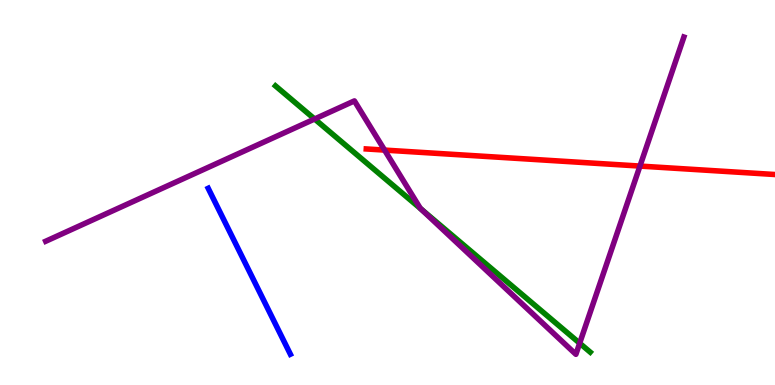[{'lines': ['blue', 'red'], 'intersections': []}, {'lines': ['green', 'red'], 'intersections': []}, {'lines': ['purple', 'red'], 'intersections': [{'x': 4.96, 'y': 6.1}, {'x': 8.26, 'y': 5.69}]}, {'lines': ['blue', 'green'], 'intersections': []}, {'lines': ['blue', 'purple'], 'intersections': []}, {'lines': ['green', 'purple'], 'intersections': [{'x': 4.06, 'y': 6.91}, {'x': 5.43, 'y': 4.58}, {'x': 7.48, 'y': 1.09}]}]